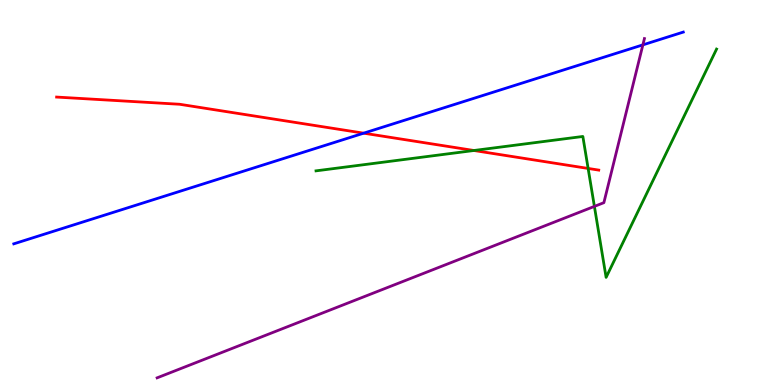[{'lines': ['blue', 'red'], 'intersections': [{'x': 4.69, 'y': 6.54}]}, {'lines': ['green', 'red'], 'intersections': [{'x': 6.12, 'y': 6.09}, {'x': 7.59, 'y': 5.62}]}, {'lines': ['purple', 'red'], 'intersections': []}, {'lines': ['blue', 'green'], 'intersections': []}, {'lines': ['blue', 'purple'], 'intersections': [{'x': 8.3, 'y': 8.83}]}, {'lines': ['green', 'purple'], 'intersections': [{'x': 7.67, 'y': 4.64}]}]